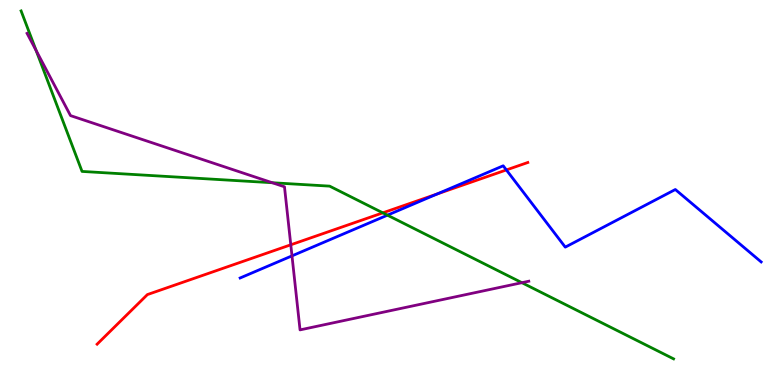[{'lines': ['blue', 'red'], 'intersections': [{'x': 5.64, 'y': 4.96}, {'x': 6.53, 'y': 5.59}]}, {'lines': ['green', 'red'], 'intersections': [{'x': 4.94, 'y': 4.47}]}, {'lines': ['purple', 'red'], 'intersections': [{'x': 3.75, 'y': 3.64}]}, {'lines': ['blue', 'green'], 'intersections': [{'x': 5.0, 'y': 4.41}]}, {'lines': ['blue', 'purple'], 'intersections': [{'x': 3.77, 'y': 3.35}]}, {'lines': ['green', 'purple'], 'intersections': [{'x': 0.467, 'y': 8.69}, {'x': 3.51, 'y': 5.25}, {'x': 6.73, 'y': 2.66}]}]